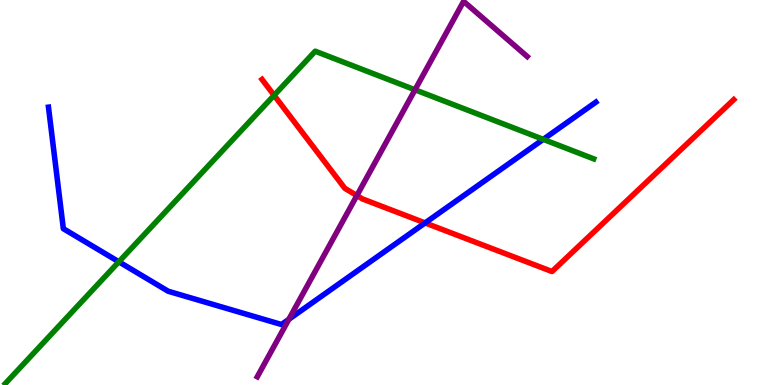[{'lines': ['blue', 'red'], 'intersections': [{'x': 5.49, 'y': 4.21}]}, {'lines': ['green', 'red'], 'intersections': [{'x': 3.54, 'y': 7.52}]}, {'lines': ['purple', 'red'], 'intersections': [{'x': 4.6, 'y': 4.92}]}, {'lines': ['blue', 'green'], 'intersections': [{'x': 1.53, 'y': 3.2}, {'x': 7.01, 'y': 6.38}]}, {'lines': ['blue', 'purple'], 'intersections': [{'x': 3.73, 'y': 1.71}]}, {'lines': ['green', 'purple'], 'intersections': [{'x': 5.35, 'y': 7.67}]}]